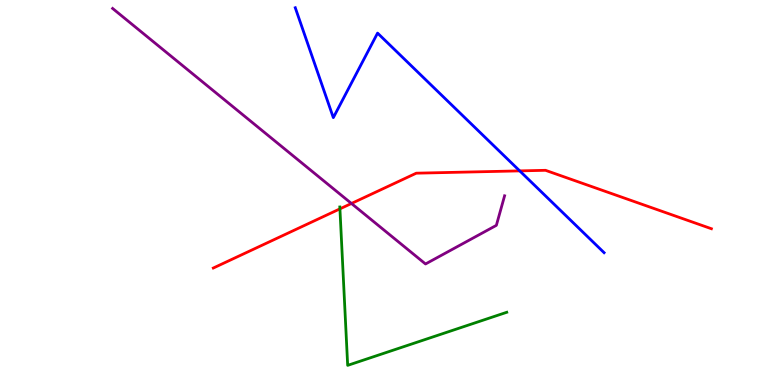[{'lines': ['blue', 'red'], 'intersections': [{'x': 6.71, 'y': 5.56}]}, {'lines': ['green', 'red'], 'intersections': [{'x': 4.39, 'y': 4.57}]}, {'lines': ['purple', 'red'], 'intersections': [{'x': 4.53, 'y': 4.71}]}, {'lines': ['blue', 'green'], 'intersections': []}, {'lines': ['blue', 'purple'], 'intersections': []}, {'lines': ['green', 'purple'], 'intersections': []}]